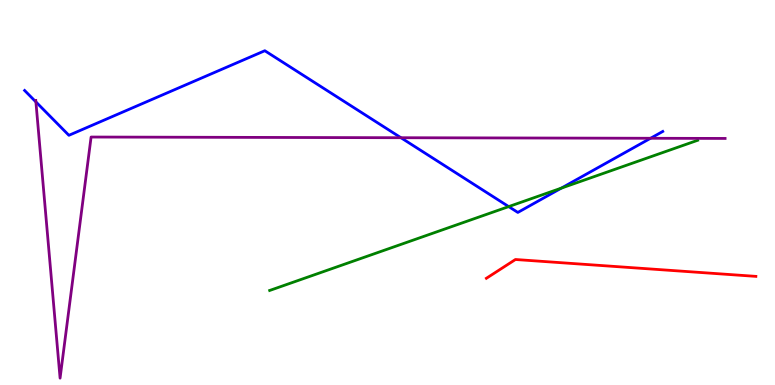[{'lines': ['blue', 'red'], 'intersections': []}, {'lines': ['green', 'red'], 'intersections': []}, {'lines': ['purple', 'red'], 'intersections': []}, {'lines': ['blue', 'green'], 'intersections': [{'x': 6.56, 'y': 4.63}, {'x': 7.24, 'y': 5.11}]}, {'lines': ['blue', 'purple'], 'intersections': [{'x': 0.463, 'y': 7.35}, {'x': 5.17, 'y': 6.42}, {'x': 8.39, 'y': 6.41}]}, {'lines': ['green', 'purple'], 'intersections': []}]